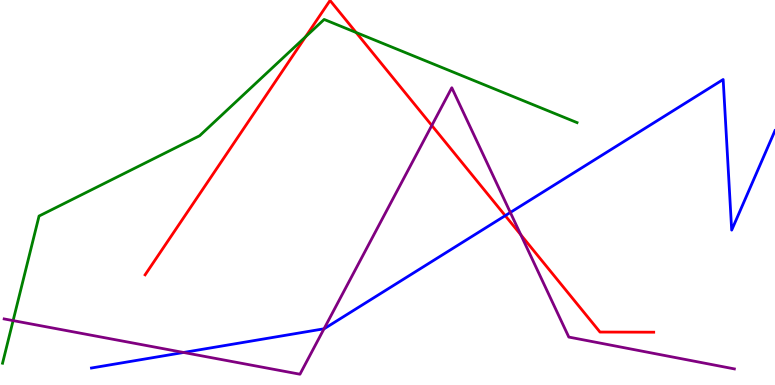[{'lines': ['blue', 'red'], 'intersections': [{'x': 6.52, 'y': 4.4}]}, {'lines': ['green', 'red'], 'intersections': [{'x': 3.94, 'y': 9.04}, {'x': 4.6, 'y': 9.16}]}, {'lines': ['purple', 'red'], 'intersections': [{'x': 5.57, 'y': 6.74}, {'x': 6.72, 'y': 3.9}]}, {'lines': ['blue', 'green'], 'intersections': []}, {'lines': ['blue', 'purple'], 'intersections': [{'x': 2.37, 'y': 0.845}, {'x': 4.18, 'y': 1.46}, {'x': 6.58, 'y': 4.48}]}, {'lines': ['green', 'purple'], 'intersections': [{'x': 0.169, 'y': 1.67}]}]